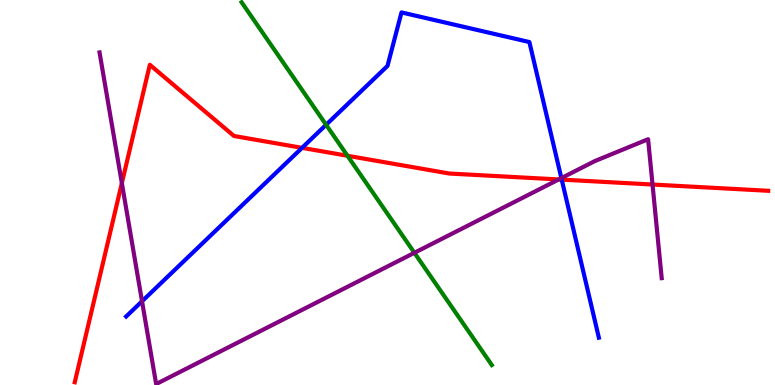[{'lines': ['blue', 'red'], 'intersections': [{'x': 3.9, 'y': 6.16}, {'x': 7.25, 'y': 5.33}]}, {'lines': ['green', 'red'], 'intersections': [{'x': 4.48, 'y': 5.95}]}, {'lines': ['purple', 'red'], 'intersections': [{'x': 1.57, 'y': 5.24}, {'x': 7.21, 'y': 5.34}, {'x': 8.42, 'y': 5.21}]}, {'lines': ['blue', 'green'], 'intersections': [{'x': 4.21, 'y': 6.76}]}, {'lines': ['blue', 'purple'], 'intersections': [{'x': 1.83, 'y': 2.17}, {'x': 7.24, 'y': 5.37}]}, {'lines': ['green', 'purple'], 'intersections': [{'x': 5.35, 'y': 3.43}]}]